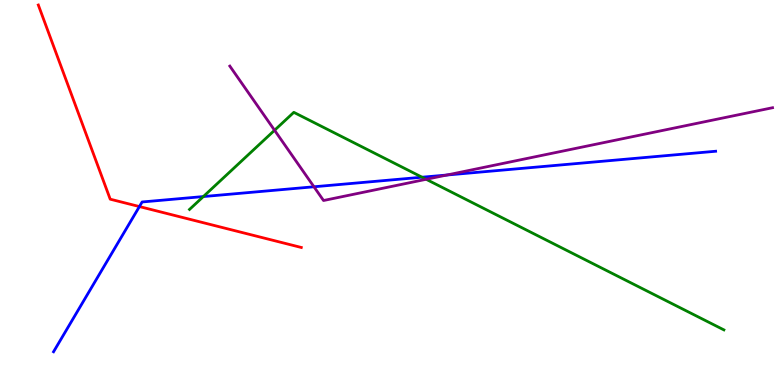[{'lines': ['blue', 'red'], 'intersections': [{'x': 1.8, 'y': 4.63}]}, {'lines': ['green', 'red'], 'intersections': []}, {'lines': ['purple', 'red'], 'intersections': []}, {'lines': ['blue', 'green'], 'intersections': [{'x': 2.62, 'y': 4.89}, {'x': 5.45, 'y': 5.4}]}, {'lines': ['blue', 'purple'], 'intersections': [{'x': 4.05, 'y': 5.15}, {'x': 5.77, 'y': 5.45}]}, {'lines': ['green', 'purple'], 'intersections': [{'x': 3.54, 'y': 6.62}, {'x': 5.5, 'y': 5.34}]}]